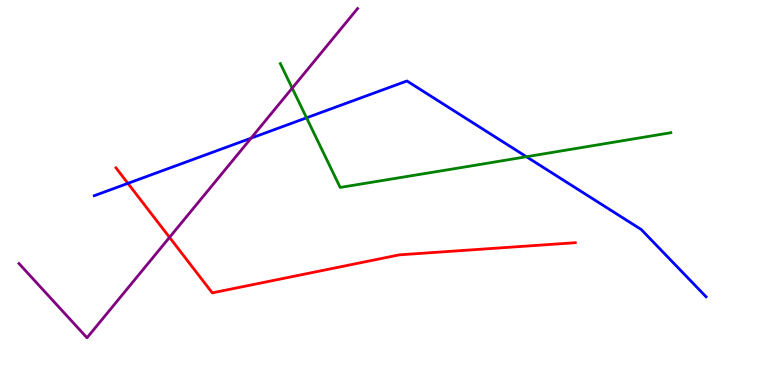[{'lines': ['blue', 'red'], 'intersections': [{'x': 1.65, 'y': 5.24}]}, {'lines': ['green', 'red'], 'intersections': []}, {'lines': ['purple', 'red'], 'intersections': [{'x': 2.19, 'y': 3.83}]}, {'lines': ['blue', 'green'], 'intersections': [{'x': 3.96, 'y': 6.94}, {'x': 6.79, 'y': 5.93}]}, {'lines': ['blue', 'purple'], 'intersections': [{'x': 3.24, 'y': 6.41}]}, {'lines': ['green', 'purple'], 'intersections': [{'x': 3.77, 'y': 7.71}]}]